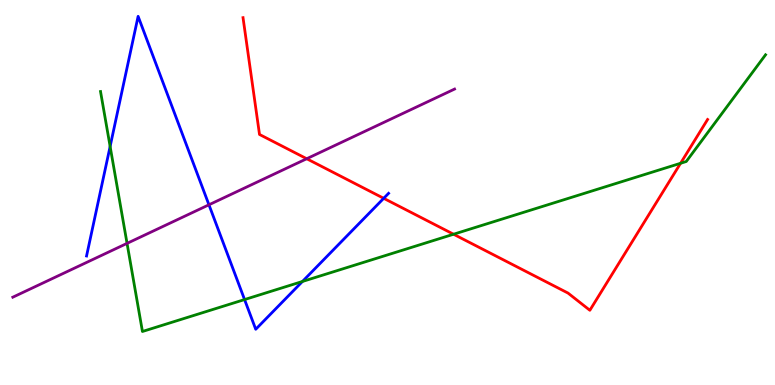[{'lines': ['blue', 'red'], 'intersections': [{'x': 4.95, 'y': 4.85}]}, {'lines': ['green', 'red'], 'intersections': [{'x': 5.85, 'y': 3.92}, {'x': 8.78, 'y': 5.76}]}, {'lines': ['purple', 'red'], 'intersections': [{'x': 3.96, 'y': 5.88}]}, {'lines': ['blue', 'green'], 'intersections': [{'x': 1.42, 'y': 6.2}, {'x': 3.16, 'y': 2.22}, {'x': 3.9, 'y': 2.69}]}, {'lines': ['blue', 'purple'], 'intersections': [{'x': 2.7, 'y': 4.68}]}, {'lines': ['green', 'purple'], 'intersections': [{'x': 1.64, 'y': 3.68}]}]